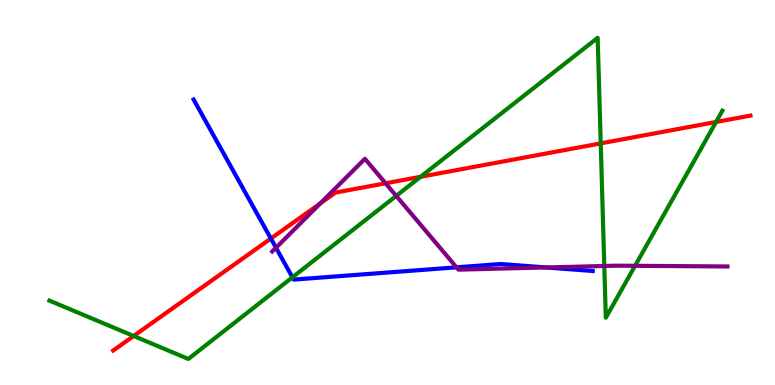[{'lines': ['blue', 'red'], 'intersections': [{'x': 3.49, 'y': 3.8}]}, {'lines': ['green', 'red'], 'intersections': [{'x': 1.72, 'y': 1.27}, {'x': 5.43, 'y': 5.41}, {'x': 7.75, 'y': 6.28}, {'x': 9.24, 'y': 6.83}]}, {'lines': ['purple', 'red'], 'intersections': [{'x': 4.13, 'y': 4.72}, {'x': 4.98, 'y': 5.24}]}, {'lines': ['blue', 'green'], 'intersections': [{'x': 3.77, 'y': 2.8}]}, {'lines': ['blue', 'purple'], 'intersections': [{'x': 3.56, 'y': 3.57}, {'x': 5.89, 'y': 3.06}, {'x': 7.05, 'y': 3.05}]}, {'lines': ['green', 'purple'], 'intersections': [{'x': 5.11, 'y': 4.91}, {'x': 7.8, 'y': 3.09}, {'x': 8.19, 'y': 3.1}]}]